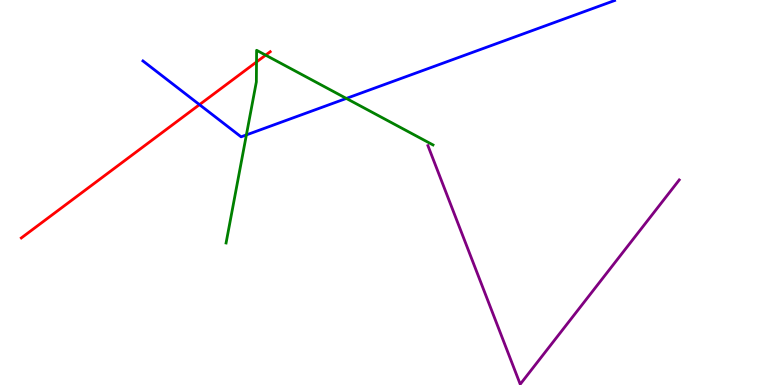[{'lines': ['blue', 'red'], 'intersections': [{'x': 2.57, 'y': 7.28}]}, {'lines': ['green', 'red'], 'intersections': [{'x': 3.31, 'y': 8.39}, {'x': 3.43, 'y': 8.57}]}, {'lines': ['purple', 'red'], 'intersections': []}, {'lines': ['blue', 'green'], 'intersections': [{'x': 3.18, 'y': 6.5}, {'x': 4.47, 'y': 7.44}]}, {'lines': ['blue', 'purple'], 'intersections': []}, {'lines': ['green', 'purple'], 'intersections': []}]